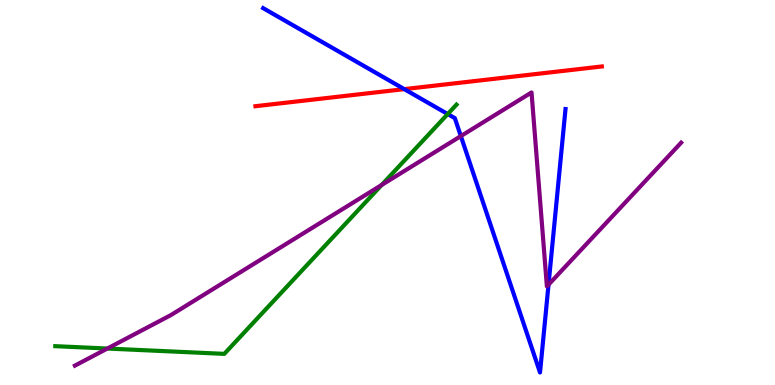[{'lines': ['blue', 'red'], 'intersections': [{'x': 5.22, 'y': 7.68}]}, {'lines': ['green', 'red'], 'intersections': []}, {'lines': ['purple', 'red'], 'intersections': []}, {'lines': ['blue', 'green'], 'intersections': [{'x': 5.78, 'y': 7.04}]}, {'lines': ['blue', 'purple'], 'intersections': [{'x': 5.95, 'y': 6.47}, {'x': 7.08, 'y': 2.61}]}, {'lines': ['green', 'purple'], 'intersections': [{'x': 1.39, 'y': 0.947}, {'x': 4.92, 'y': 5.19}]}]